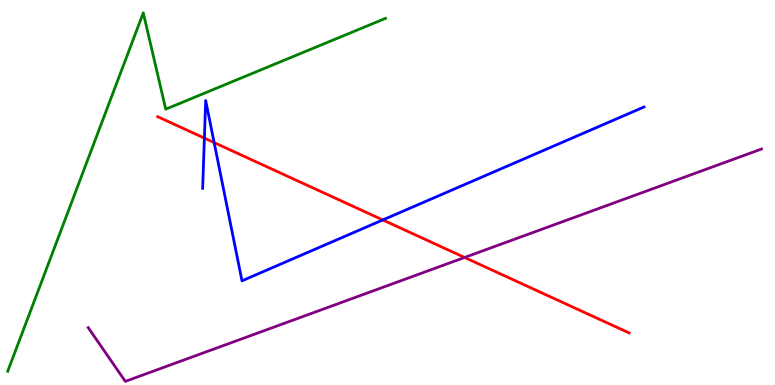[{'lines': ['blue', 'red'], 'intersections': [{'x': 2.64, 'y': 6.41}, {'x': 2.76, 'y': 6.3}, {'x': 4.94, 'y': 4.29}]}, {'lines': ['green', 'red'], 'intersections': []}, {'lines': ['purple', 'red'], 'intersections': [{'x': 5.99, 'y': 3.31}]}, {'lines': ['blue', 'green'], 'intersections': []}, {'lines': ['blue', 'purple'], 'intersections': []}, {'lines': ['green', 'purple'], 'intersections': []}]